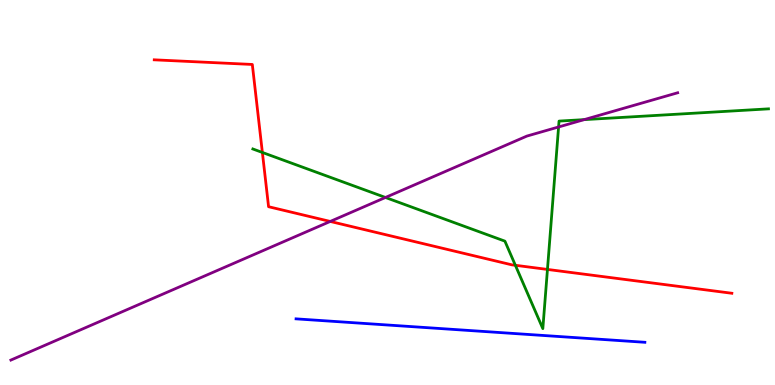[{'lines': ['blue', 'red'], 'intersections': []}, {'lines': ['green', 'red'], 'intersections': [{'x': 3.39, 'y': 6.04}, {'x': 6.65, 'y': 3.11}, {'x': 7.06, 'y': 3.0}]}, {'lines': ['purple', 'red'], 'intersections': [{'x': 4.26, 'y': 4.25}]}, {'lines': ['blue', 'green'], 'intersections': []}, {'lines': ['blue', 'purple'], 'intersections': []}, {'lines': ['green', 'purple'], 'intersections': [{'x': 4.97, 'y': 4.87}, {'x': 7.21, 'y': 6.7}, {'x': 7.54, 'y': 6.89}]}]